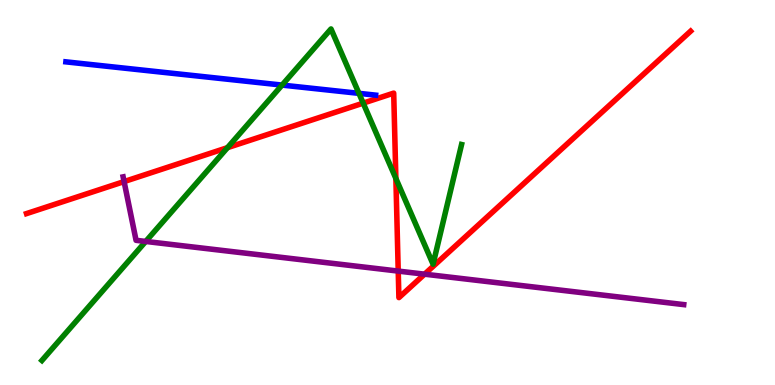[{'lines': ['blue', 'red'], 'intersections': []}, {'lines': ['green', 'red'], 'intersections': [{'x': 2.94, 'y': 6.16}, {'x': 4.69, 'y': 7.32}, {'x': 5.11, 'y': 5.36}]}, {'lines': ['purple', 'red'], 'intersections': [{'x': 1.6, 'y': 5.28}, {'x': 5.14, 'y': 2.96}, {'x': 5.48, 'y': 2.88}]}, {'lines': ['blue', 'green'], 'intersections': [{'x': 3.64, 'y': 7.79}, {'x': 4.63, 'y': 7.58}]}, {'lines': ['blue', 'purple'], 'intersections': []}, {'lines': ['green', 'purple'], 'intersections': [{'x': 1.88, 'y': 3.73}]}]